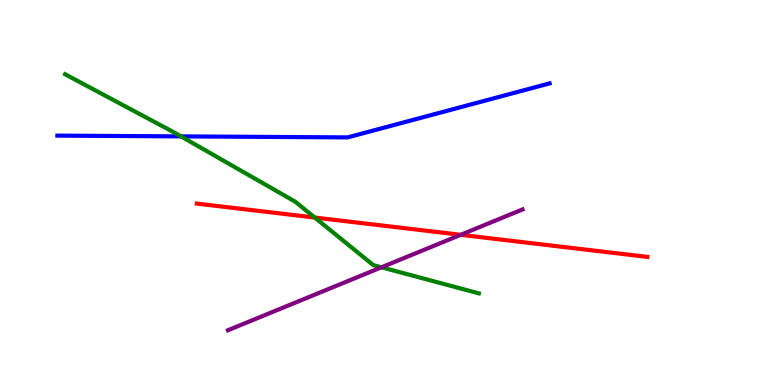[{'lines': ['blue', 'red'], 'intersections': []}, {'lines': ['green', 'red'], 'intersections': [{'x': 4.06, 'y': 4.35}]}, {'lines': ['purple', 'red'], 'intersections': [{'x': 5.94, 'y': 3.9}]}, {'lines': ['blue', 'green'], 'intersections': [{'x': 2.34, 'y': 6.46}]}, {'lines': ['blue', 'purple'], 'intersections': []}, {'lines': ['green', 'purple'], 'intersections': [{'x': 4.92, 'y': 3.06}]}]